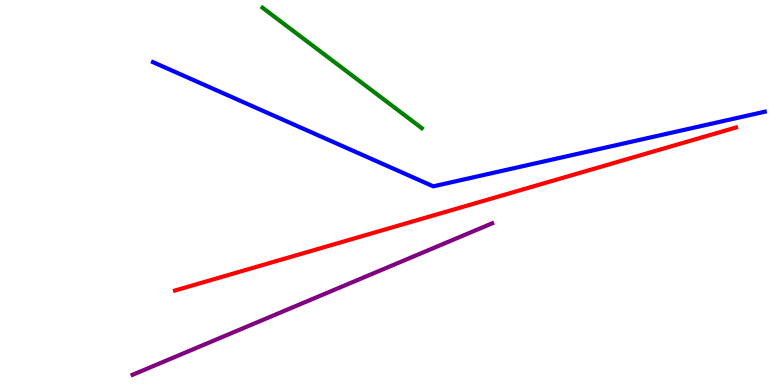[{'lines': ['blue', 'red'], 'intersections': []}, {'lines': ['green', 'red'], 'intersections': []}, {'lines': ['purple', 'red'], 'intersections': []}, {'lines': ['blue', 'green'], 'intersections': []}, {'lines': ['blue', 'purple'], 'intersections': []}, {'lines': ['green', 'purple'], 'intersections': []}]